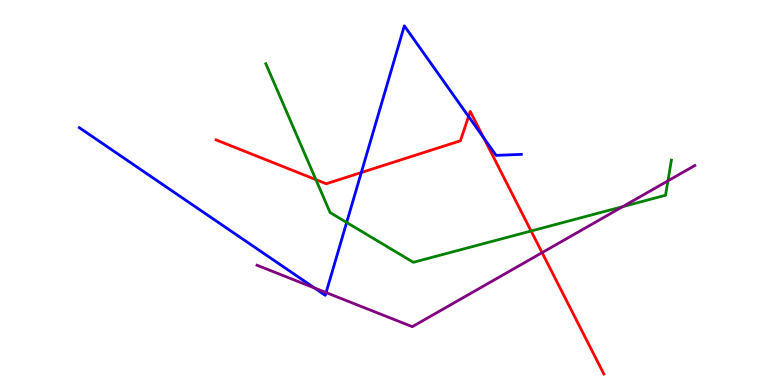[{'lines': ['blue', 'red'], 'intersections': [{'x': 4.66, 'y': 5.52}, {'x': 6.05, 'y': 6.97}, {'x': 6.24, 'y': 6.42}]}, {'lines': ['green', 'red'], 'intersections': [{'x': 4.08, 'y': 5.33}, {'x': 6.85, 'y': 4.0}]}, {'lines': ['purple', 'red'], 'intersections': [{'x': 6.99, 'y': 3.44}]}, {'lines': ['blue', 'green'], 'intersections': [{'x': 4.47, 'y': 4.22}]}, {'lines': ['blue', 'purple'], 'intersections': [{'x': 4.06, 'y': 2.52}, {'x': 4.21, 'y': 2.4}]}, {'lines': ['green', 'purple'], 'intersections': [{'x': 8.04, 'y': 4.63}, {'x': 8.62, 'y': 5.3}]}]